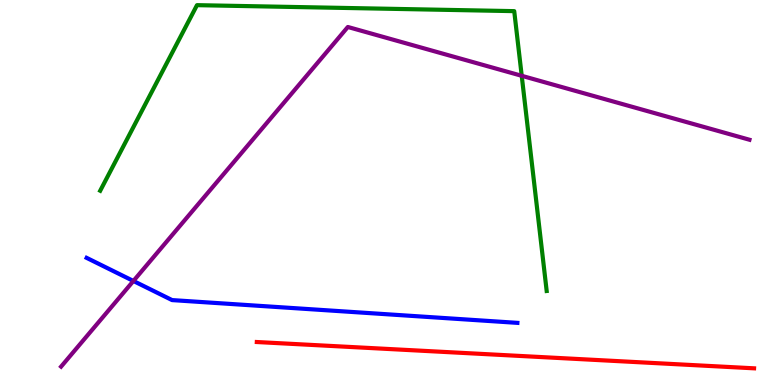[{'lines': ['blue', 'red'], 'intersections': []}, {'lines': ['green', 'red'], 'intersections': []}, {'lines': ['purple', 'red'], 'intersections': []}, {'lines': ['blue', 'green'], 'intersections': []}, {'lines': ['blue', 'purple'], 'intersections': [{'x': 1.72, 'y': 2.7}]}, {'lines': ['green', 'purple'], 'intersections': [{'x': 6.73, 'y': 8.03}]}]